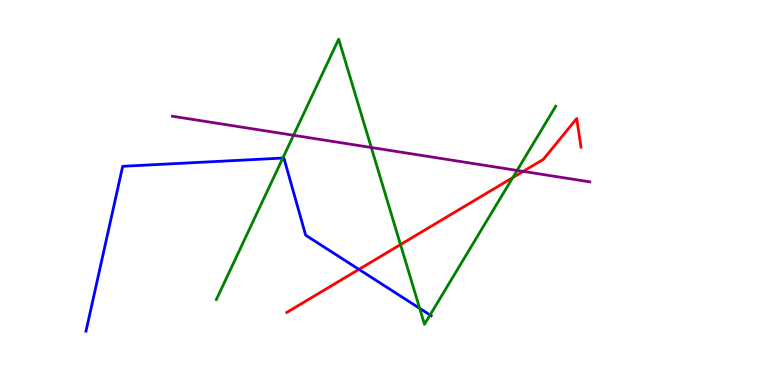[{'lines': ['blue', 'red'], 'intersections': [{'x': 4.63, 'y': 3.0}]}, {'lines': ['green', 'red'], 'intersections': [{'x': 5.17, 'y': 3.65}, {'x': 6.62, 'y': 5.39}]}, {'lines': ['purple', 'red'], 'intersections': [{'x': 6.75, 'y': 5.55}]}, {'lines': ['blue', 'green'], 'intersections': [{'x': 3.65, 'y': 5.89}, {'x': 5.42, 'y': 1.99}, {'x': 5.55, 'y': 1.82}]}, {'lines': ['blue', 'purple'], 'intersections': []}, {'lines': ['green', 'purple'], 'intersections': [{'x': 3.79, 'y': 6.49}, {'x': 4.79, 'y': 6.17}, {'x': 6.67, 'y': 5.57}]}]